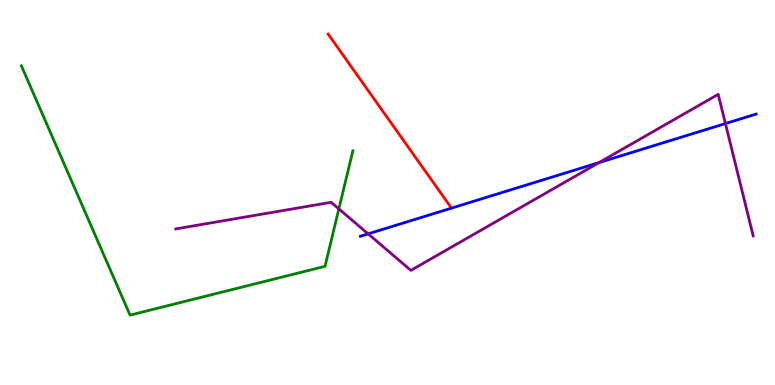[{'lines': ['blue', 'red'], 'intersections': []}, {'lines': ['green', 'red'], 'intersections': []}, {'lines': ['purple', 'red'], 'intersections': []}, {'lines': ['blue', 'green'], 'intersections': []}, {'lines': ['blue', 'purple'], 'intersections': [{'x': 4.75, 'y': 3.93}, {'x': 7.73, 'y': 5.78}, {'x': 9.36, 'y': 6.79}]}, {'lines': ['green', 'purple'], 'intersections': [{'x': 4.37, 'y': 4.57}]}]